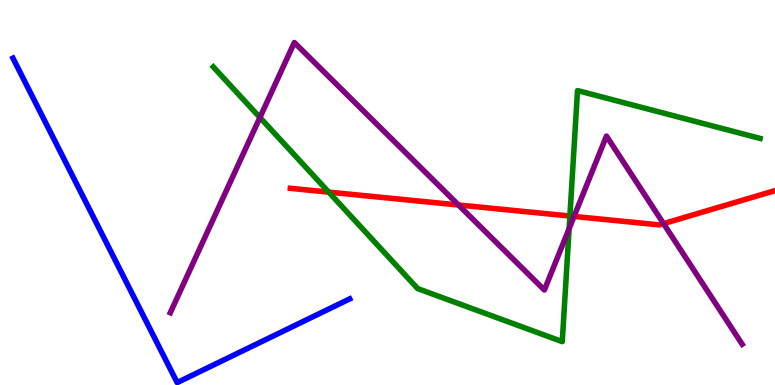[{'lines': ['blue', 'red'], 'intersections': []}, {'lines': ['green', 'red'], 'intersections': [{'x': 4.24, 'y': 5.01}, {'x': 7.35, 'y': 4.39}]}, {'lines': ['purple', 'red'], 'intersections': [{'x': 5.92, 'y': 4.68}, {'x': 7.41, 'y': 4.38}, {'x': 8.56, 'y': 4.19}]}, {'lines': ['blue', 'green'], 'intersections': []}, {'lines': ['blue', 'purple'], 'intersections': []}, {'lines': ['green', 'purple'], 'intersections': [{'x': 3.35, 'y': 6.95}, {'x': 7.34, 'y': 4.06}]}]